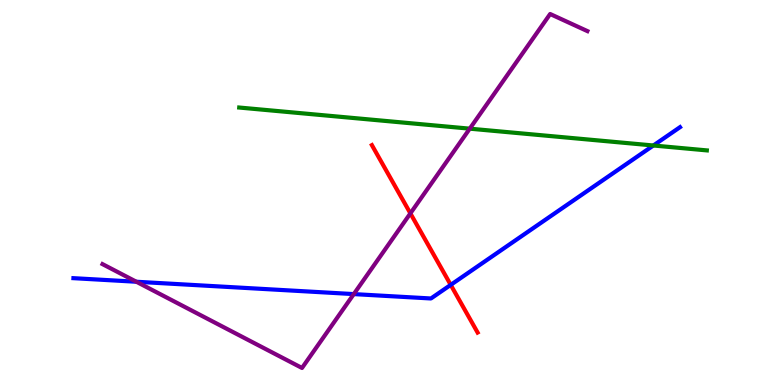[{'lines': ['blue', 'red'], 'intersections': [{'x': 5.82, 'y': 2.6}]}, {'lines': ['green', 'red'], 'intersections': []}, {'lines': ['purple', 'red'], 'intersections': [{'x': 5.3, 'y': 4.46}]}, {'lines': ['blue', 'green'], 'intersections': [{'x': 8.43, 'y': 6.22}]}, {'lines': ['blue', 'purple'], 'intersections': [{'x': 1.76, 'y': 2.68}, {'x': 4.56, 'y': 2.36}]}, {'lines': ['green', 'purple'], 'intersections': [{'x': 6.06, 'y': 6.66}]}]